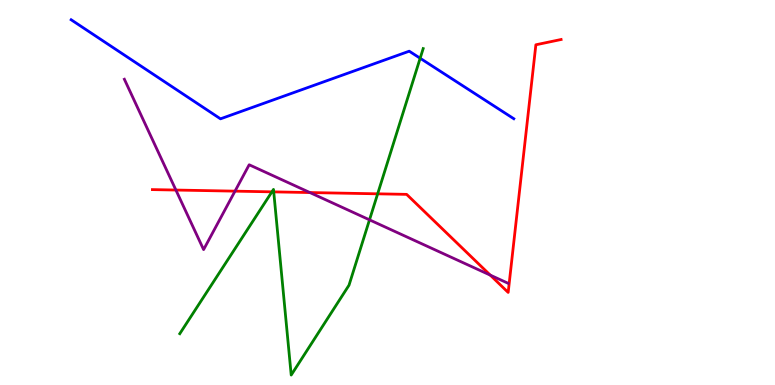[{'lines': ['blue', 'red'], 'intersections': []}, {'lines': ['green', 'red'], 'intersections': [{'x': 3.51, 'y': 5.02}, {'x': 3.53, 'y': 5.02}, {'x': 4.87, 'y': 4.97}]}, {'lines': ['purple', 'red'], 'intersections': [{'x': 2.27, 'y': 5.06}, {'x': 3.03, 'y': 5.04}, {'x': 4.0, 'y': 5.0}, {'x': 6.33, 'y': 2.85}]}, {'lines': ['blue', 'green'], 'intersections': [{'x': 5.42, 'y': 8.49}]}, {'lines': ['blue', 'purple'], 'intersections': []}, {'lines': ['green', 'purple'], 'intersections': [{'x': 4.77, 'y': 4.29}]}]